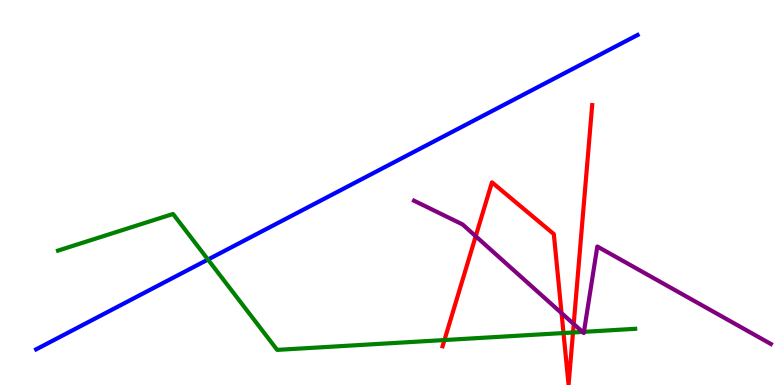[{'lines': ['blue', 'red'], 'intersections': []}, {'lines': ['green', 'red'], 'intersections': [{'x': 5.73, 'y': 1.17}, {'x': 7.27, 'y': 1.35}, {'x': 7.39, 'y': 1.36}]}, {'lines': ['purple', 'red'], 'intersections': [{'x': 6.14, 'y': 3.86}, {'x': 7.25, 'y': 1.87}, {'x': 7.4, 'y': 1.58}]}, {'lines': ['blue', 'green'], 'intersections': [{'x': 2.68, 'y': 3.26}]}, {'lines': ['blue', 'purple'], 'intersections': []}, {'lines': ['green', 'purple'], 'intersections': [{'x': 7.52, 'y': 1.38}, {'x': 7.53, 'y': 1.38}]}]